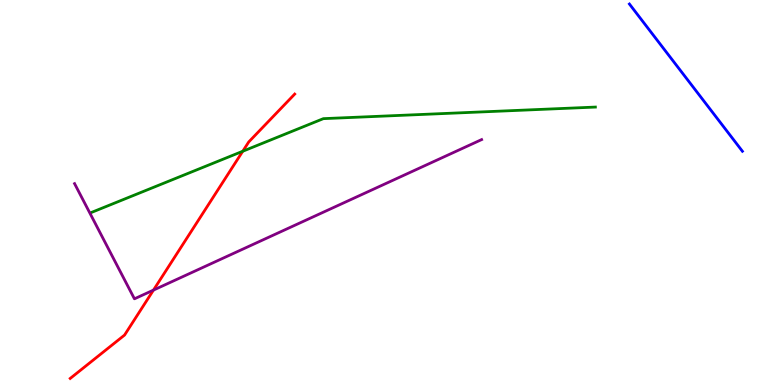[{'lines': ['blue', 'red'], 'intersections': []}, {'lines': ['green', 'red'], 'intersections': [{'x': 3.13, 'y': 6.07}]}, {'lines': ['purple', 'red'], 'intersections': [{'x': 1.98, 'y': 2.47}]}, {'lines': ['blue', 'green'], 'intersections': []}, {'lines': ['blue', 'purple'], 'intersections': []}, {'lines': ['green', 'purple'], 'intersections': []}]